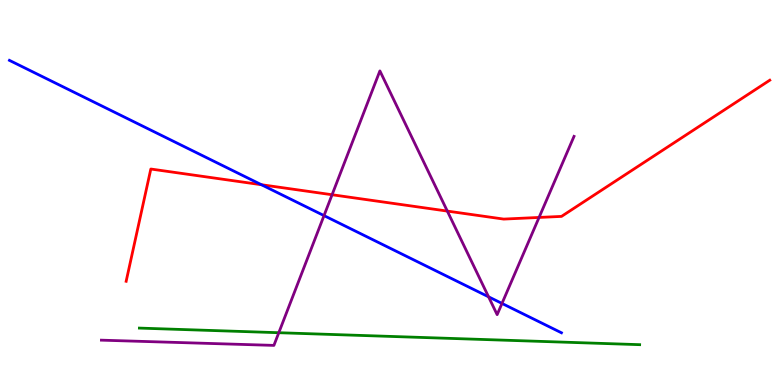[{'lines': ['blue', 'red'], 'intersections': [{'x': 3.37, 'y': 5.2}]}, {'lines': ['green', 'red'], 'intersections': []}, {'lines': ['purple', 'red'], 'intersections': [{'x': 4.28, 'y': 4.94}, {'x': 5.77, 'y': 4.52}, {'x': 6.96, 'y': 4.35}]}, {'lines': ['blue', 'green'], 'intersections': []}, {'lines': ['blue', 'purple'], 'intersections': [{'x': 4.18, 'y': 4.4}, {'x': 6.3, 'y': 2.29}, {'x': 6.48, 'y': 2.12}]}, {'lines': ['green', 'purple'], 'intersections': [{'x': 3.6, 'y': 1.36}]}]